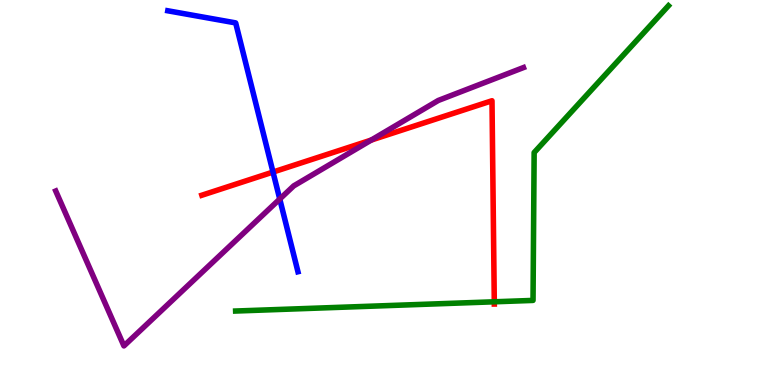[{'lines': ['blue', 'red'], 'intersections': [{'x': 3.52, 'y': 5.53}]}, {'lines': ['green', 'red'], 'intersections': [{'x': 6.38, 'y': 2.16}]}, {'lines': ['purple', 'red'], 'intersections': [{'x': 4.79, 'y': 6.36}]}, {'lines': ['blue', 'green'], 'intersections': []}, {'lines': ['blue', 'purple'], 'intersections': [{'x': 3.61, 'y': 4.83}]}, {'lines': ['green', 'purple'], 'intersections': []}]